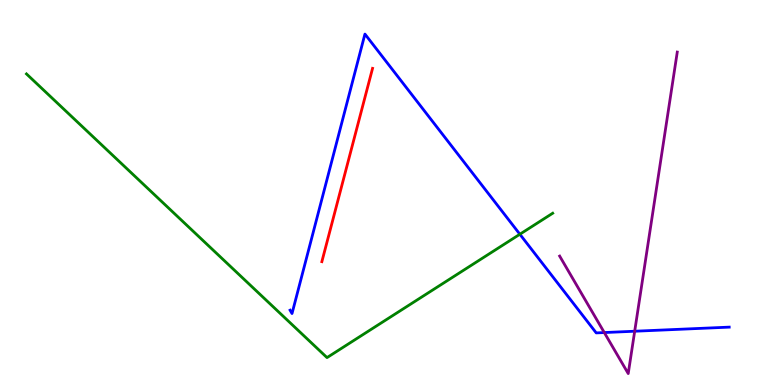[{'lines': ['blue', 'red'], 'intersections': []}, {'lines': ['green', 'red'], 'intersections': []}, {'lines': ['purple', 'red'], 'intersections': []}, {'lines': ['blue', 'green'], 'intersections': [{'x': 6.71, 'y': 3.92}]}, {'lines': ['blue', 'purple'], 'intersections': [{'x': 7.8, 'y': 1.36}, {'x': 8.19, 'y': 1.4}]}, {'lines': ['green', 'purple'], 'intersections': []}]